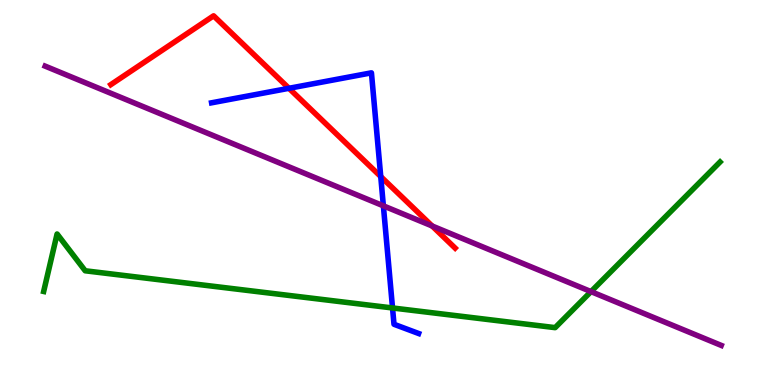[{'lines': ['blue', 'red'], 'intersections': [{'x': 3.73, 'y': 7.71}, {'x': 4.91, 'y': 5.41}]}, {'lines': ['green', 'red'], 'intersections': []}, {'lines': ['purple', 'red'], 'intersections': [{'x': 5.58, 'y': 4.13}]}, {'lines': ['blue', 'green'], 'intersections': [{'x': 5.06, 'y': 2.0}]}, {'lines': ['blue', 'purple'], 'intersections': [{'x': 4.95, 'y': 4.65}]}, {'lines': ['green', 'purple'], 'intersections': [{'x': 7.63, 'y': 2.43}]}]